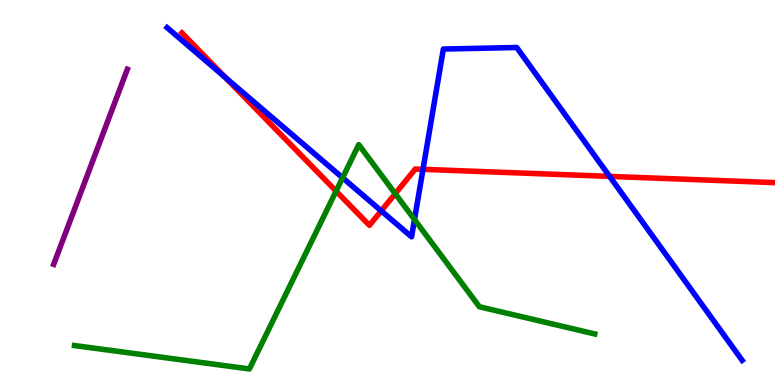[{'lines': ['blue', 'red'], 'intersections': [{'x': 2.91, 'y': 7.99}, {'x': 4.92, 'y': 4.52}, {'x': 5.46, 'y': 5.6}, {'x': 7.87, 'y': 5.42}]}, {'lines': ['green', 'red'], 'intersections': [{'x': 4.34, 'y': 5.04}, {'x': 5.1, 'y': 4.97}]}, {'lines': ['purple', 'red'], 'intersections': []}, {'lines': ['blue', 'green'], 'intersections': [{'x': 4.42, 'y': 5.38}, {'x': 5.35, 'y': 4.3}]}, {'lines': ['blue', 'purple'], 'intersections': []}, {'lines': ['green', 'purple'], 'intersections': []}]